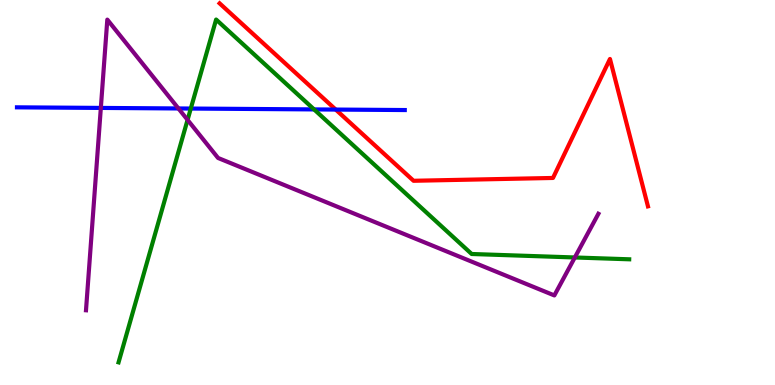[{'lines': ['blue', 'red'], 'intersections': [{'x': 4.33, 'y': 7.15}]}, {'lines': ['green', 'red'], 'intersections': []}, {'lines': ['purple', 'red'], 'intersections': []}, {'lines': ['blue', 'green'], 'intersections': [{'x': 2.46, 'y': 7.18}, {'x': 4.05, 'y': 7.16}]}, {'lines': ['blue', 'purple'], 'intersections': [{'x': 1.3, 'y': 7.2}, {'x': 2.3, 'y': 7.18}]}, {'lines': ['green', 'purple'], 'intersections': [{'x': 2.42, 'y': 6.89}, {'x': 7.42, 'y': 3.31}]}]